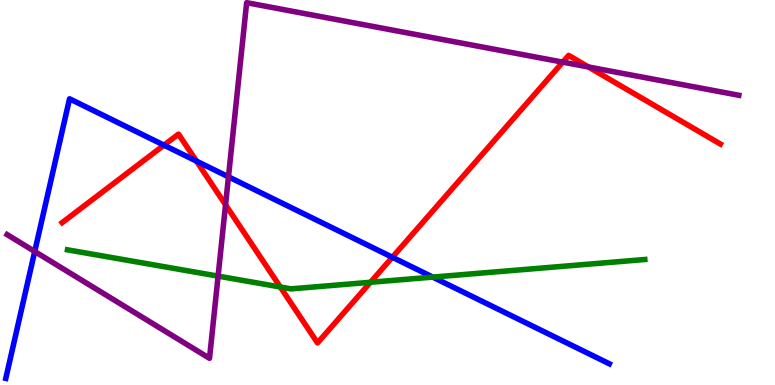[{'lines': ['blue', 'red'], 'intersections': [{'x': 2.12, 'y': 6.23}, {'x': 2.54, 'y': 5.82}, {'x': 5.06, 'y': 3.32}]}, {'lines': ['green', 'red'], 'intersections': [{'x': 3.62, 'y': 2.55}, {'x': 4.78, 'y': 2.67}]}, {'lines': ['purple', 'red'], 'intersections': [{'x': 2.91, 'y': 4.68}, {'x': 7.26, 'y': 8.39}, {'x': 7.59, 'y': 8.26}]}, {'lines': ['blue', 'green'], 'intersections': [{'x': 5.58, 'y': 2.8}]}, {'lines': ['blue', 'purple'], 'intersections': [{'x': 0.448, 'y': 3.47}, {'x': 2.95, 'y': 5.41}]}, {'lines': ['green', 'purple'], 'intersections': [{'x': 2.81, 'y': 2.83}]}]